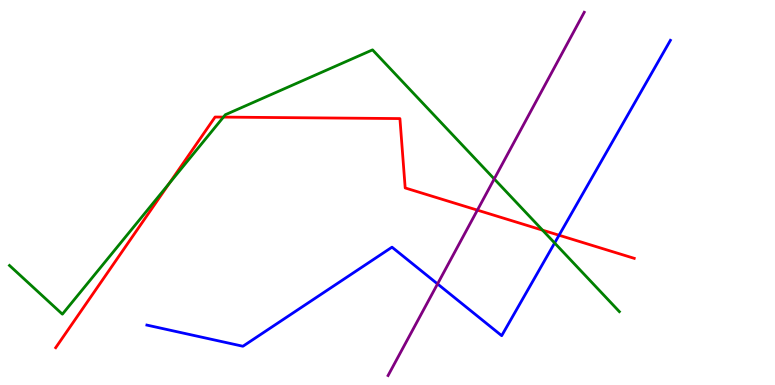[{'lines': ['blue', 'red'], 'intersections': [{'x': 7.21, 'y': 3.89}]}, {'lines': ['green', 'red'], 'intersections': [{'x': 2.18, 'y': 5.23}, {'x': 2.88, 'y': 6.96}, {'x': 7.0, 'y': 4.02}]}, {'lines': ['purple', 'red'], 'intersections': [{'x': 6.16, 'y': 4.54}]}, {'lines': ['blue', 'green'], 'intersections': [{'x': 7.16, 'y': 3.69}]}, {'lines': ['blue', 'purple'], 'intersections': [{'x': 5.65, 'y': 2.63}]}, {'lines': ['green', 'purple'], 'intersections': [{'x': 6.38, 'y': 5.35}]}]